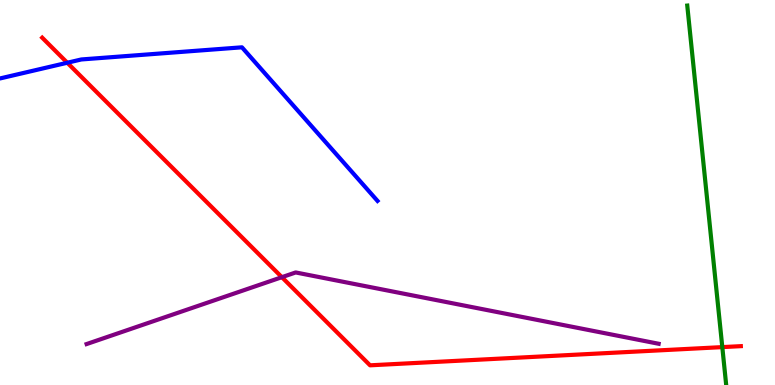[{'lines': ['blue', 'red'], 'intersections': [{'x': 0.868, 'y': 8.37}]}, {'lines': ['green', 'red'], 'intersections': [{'x': 9.32, 'y': 0.984}]}, {'lines': ['purple', 'red'], 'intersections': [{'x': 3.64, 'y': 2.8}]}, {'lines': ['blue', 'green'], 'intersections': []}, {'lines': ['blue', 'purple'], 'intersections': []}, {'lines': ['green', 'purple'], 'intersections': []}]